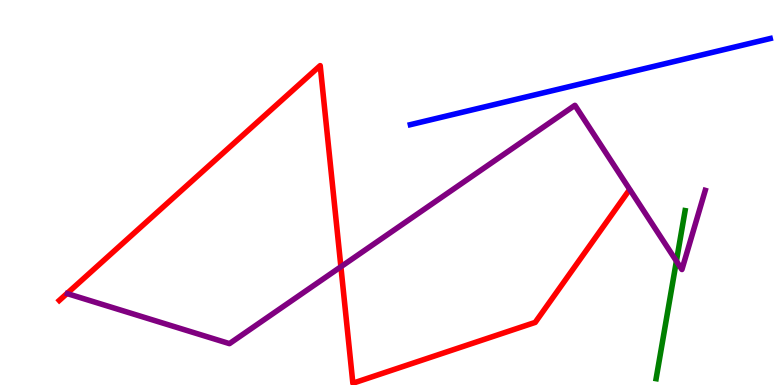[{'lines': ['blue', 'red'], 'intersections': []}, {'lines': ['green', 'red'], 'intersections': []}, {'lines': ['purple', 'red'], 'intersections': [{'x': 4.4, 'y': 3.07}]}, {'lines': ['blue', 'green'], 'intersections': []}, {'lines': ['blue', 'purple'], 'intersections': []}, {'lines': ['green', 'purple'], 'intersections': [{'x': 8.73, 'y': 3.22}]}]